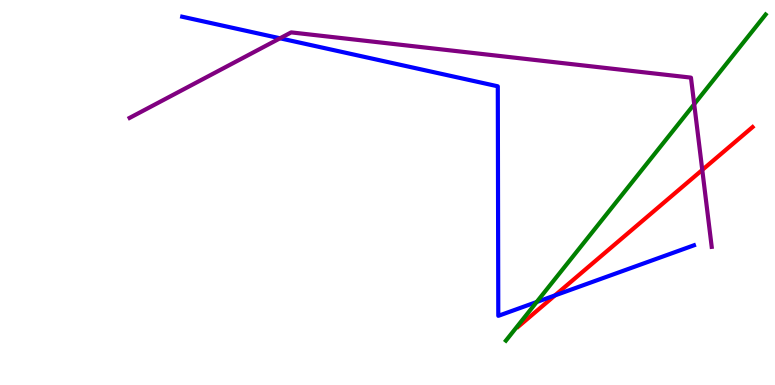[{'lines': ['blue', 'red'], 'intersections': [{'x': 7.16, 'y': 2.33}]}, {'lines': ['green', 'red'], 'intersections': []}, {'lines': ['purple', 'red'], 'intersections': [{'x': 9.06, 'y': 5.59}]}, {'lines': ['blue', 'green'], 'intersections': [{'x': 6.92, 'y': 2.16}]}, {'lines': ['blue', 'purple'], 'intersections': [{'x': 3.61, 'y': 9.01}]}, {'lines': ['green', 'purple'], 'intersections': [{'x': 8.96, 'y': 7.29}]}]